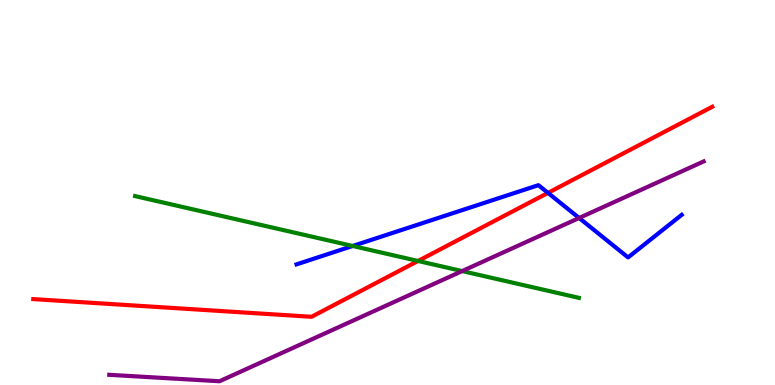[{'lines': ['blue', 'red'], 'intersections': [{'x': 7.07, 'y': 4.99}]}, {'lines': ['green', 'red'], 'intersections': [{'x': 5.39, 'y': 3.22}]}, {'lines': ['purple', 'red'], 'intersections': []}, {'lines': ['blue', 'green'], 'intersections': [{'x': 4.55, 'y': 3.61}]}, {'lines': ['blue', 'purple'], 'intersections': [{'x': 7.47, 'y': 4.34}]}, {'lines': ['green', 'purple'], 'intersections': [{'x': 5.96, 'y': 2.96}]}]